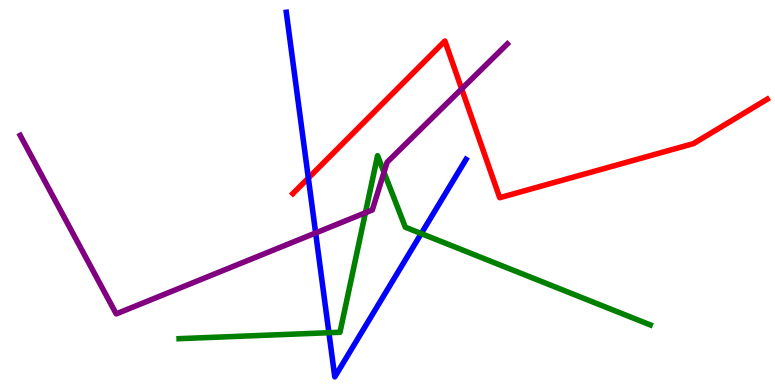[{'lines': ['blue', 'red'], 'intersections': [{'x': 3.98, 'y': 5.38}]}, {'lines': ['green', 'red'], 'intersections': []}, {'lines': ['purple', 'red'], 'intersections': [{'x': 5.96, 'y': 7.69}]}, {'lines': ['blue', 'green'], 'intersections': [{'x': 4.24, 'y': 1.36}, {'x': 5.44, 'y': 3.93}]}, {'lines': ['blue', 'purple'], 'intersections': [{'x': 4.07, 'y': 3.95}]}, {'lines': ['green', 'purple'], 'intersections': [{'x': 4.72, 'y': 4.47}, {'x': 4.95, 'y': 5.52}]}]